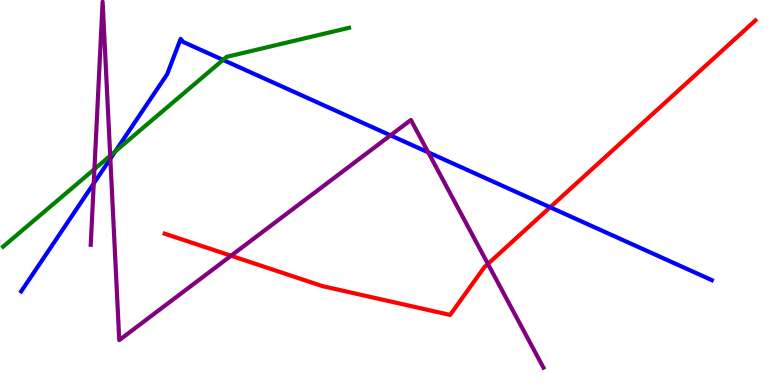[{'lines': ['blue', 'red'], 'intersections': [{'x': 7.1, 'y': 4.62}]}, {'lines': ['green', 'red'], 'intersections': []}, {'lines': ['purple', 'red'], 'intersections': [{'x': 2.98, 'y': 3.36}, {'x': 6.3, 'y': 3.15}]}, {'lines': ['blue', 'green'], 'intersections': [{'x': 1.49, 'y': 6.07}, {'x': 2.88, 'y': 8.44}]}, {'lines': ['blue', 'purple'], 'intersections': [{'x': 1.21, 'y': 5.24}, {'x': 1.42, 'y': 5.88}, {'x': 5.04, 'y': 6.48}, {'x': 5.53, 'y': 6.04}]}, {'lines': ['green', 'purple'], 'intersections': [{'x': 1.22, 'y': 5.61}, {'x': 1.42, 'y': 5.96}]}]